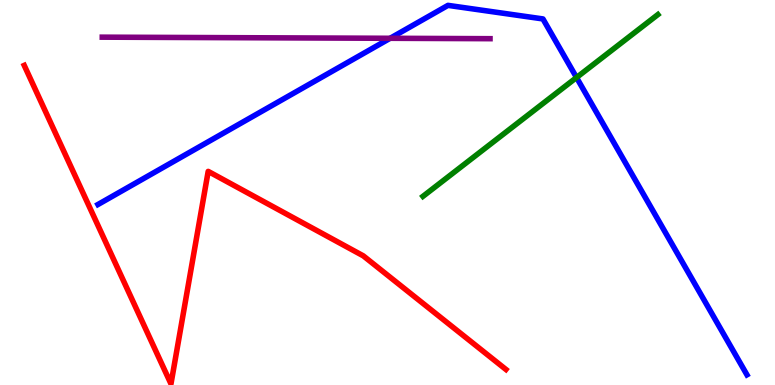[{'lines': ['blue', 'red'], 'intersections': []}, {'lines': ['green', 'red'], 'intersections': []}, {'lines': ['purple', 'red'], 'intersections': []}, {'lines': ['blue', 'green'], 'intersections': [{'x': 7.44, 'y': 7.99}]}, {'lines': ['blue', 'purple'], 'intersections': [{'x': 5.03, 'y': 9.01}]}, {'lines': ['green', 'purple'], 'intersections': []}]